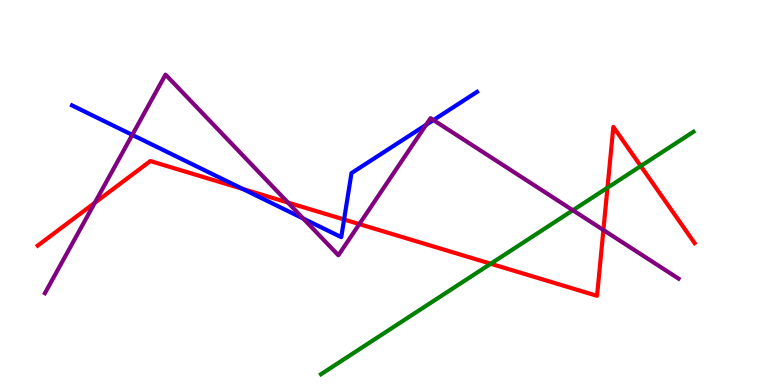[{'lines': ['blue', 'red'], 'intersections': [{'x': 3.13, 'y': 5.09}, {'x': 4.44, 'y': 4.3}]}, {'lines': ['green', 'red'], 'intersections': [{'x': 6.33, 'y': 3.15}, {'x': 7.84, 'y': 5.12}, {'x': 8.27, 'y': 5.69}]}, {'lines': ['purple', 'red'], 'intersections': [{'x': 1.22, 'y': 4.73}, {'x': 3.72, 'y': 4.74}, {'x': 4.64, 'y': 4.18}, {'x': 7.79, 'y': 4.03}]}, {'lines': ['blue', 'green'], 'intersections': []}, {'lines': ['blue', 'purple'], 'intersections': [{'x': 1.71, 'y': 6.5}, {'x': 3.91, 'y': 4.32}, {'x': 5.5, 'y': 6.76}, {'x': 5.59, 'y': 6.88}]}, {'lines': ['green', 'purple'], 'intersections': [{'x': 7.39, 'y': 4.54}]}]